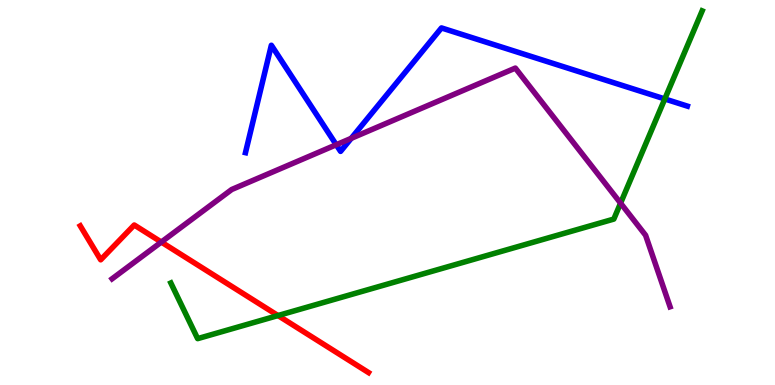[{'lines': ['blue', 'red'], 'intersections': []}, {'lines': ['green', 'red'], 'intersections': [{'x': 3.59, 'y': 1.8}]}, {'lines': ['purple', 'red'], 'intersections': [{'x': 2.08, 'y': 3.71}]}, {'lines': ['blue', 'green'], 'intersections': [{'x': 8.58, 'y': 7.43}]}, {'lines': ['blue', 'purple'], 'intersections': [{'x': 4.34, 'y': 6.24}, {'x': 4.53, 'y': 6.41}]}, {'lines': ['green', 'purple'], 'intersections': [{'x': 8.01, 'y': 4.72}]}]